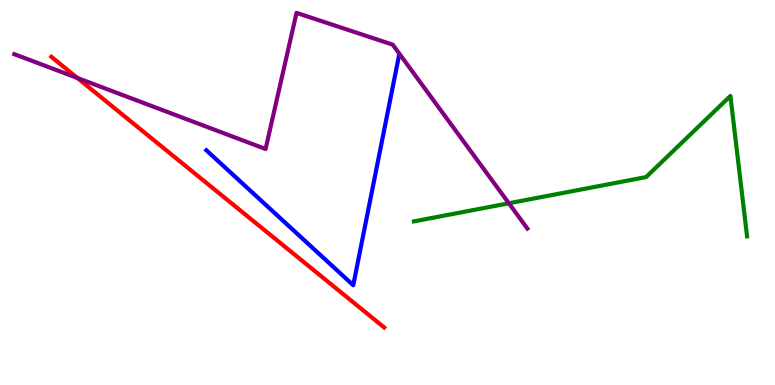[{'lines': ['blue', 'red'], 'intersections': []}, {'lines': ['green', 'red'], 'intersections': []}, {'lines': ['purple', 'red'], 'intersections': [{'x': 0.998, 'y': 7.97}]}, {'lines': ['blue', 'green'], 'intersections': []}, {'lines': ['blue', 'purple'], 'intersections': []}, {'lines': ['green', 'purple'], 'intersections': [{'x': 6.57, 'y': 4.72}]}]